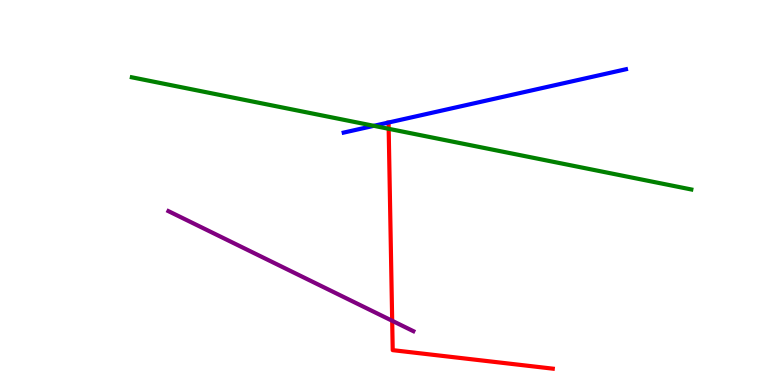[{'lines': ['blue', 'red'], 'intersections': []}, {'lines': ['green', 'red'], 'intersections': [{'x': 5.02, 'y': 6.65}]}, {'lines': ['purple', 'red'], 'intersections': [{'x': 5.06, 'y': 1.67}]}, {'lines': ['blue', 'green'], 'intersections': [{'x': 4.82, 'y': 6.73}]}, {'lines': ['blue', 'purple'], 'intersections': []}, {'lines': ['green', 'purple'], 'intersections': []}]